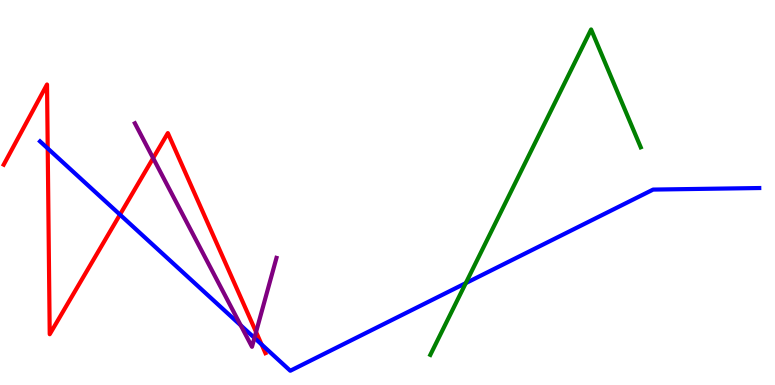[{'lines': ['blue', 'red'], 'intersections': [{'x': 0.616, 'y': 6.15}, {'x': 1.55, 'y': 4.43}, {'x': 3.38, 'y': 1.05}]}, {'lines': ['green', 'red'], 'intersections': []}, {'lines': ['purple', 'red'], 'intersections': [{'x': 1.98, 'y': 5.89}, {'x': 3.3, 'y': 1.38}]}, {'lines': ['blue', 'green'], 'intersections': [{'x': 6.01, 'y': 2.65}]}, {'lines': ['blue', 'purple'], 'intersections': [{'x': 3.11, 'y': 1.55}, {'x': 3.28, 'y': 1.22}]}, {'lines': ['green', 'purple'], 'intersections': []}]